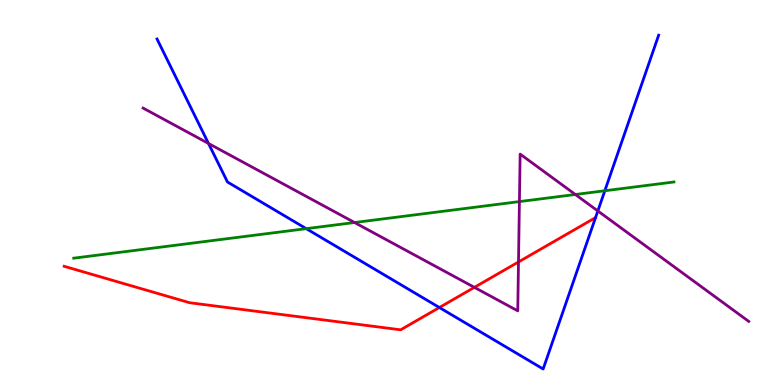[{'lines': ['blue', 'red'], 'intersections': [{'x': 5.67, 'y': 2.01}, {'x': 7.68, 'y': 4.35}]}, {'lines': ['green', 'red'], 'intersections': []}, {'lines': ['purple', 'red'], 'intersections': [{'x': 6.12, 'y': 2.54}, {'x': 6.69, 'y': 3.2}]}, {'lines': ['blue', 'green'], 'intersections': [{'x': 3.95, 'y': 4.06}, {'x': 7.8, 'y': 5.05}]}, {'lines': ['blue', 'purple'], 'intersections': [{'x': 2.69, 'y': 6.27}, {'x': 7.71, 'y': 4.52}]}, {'lines': ['green', 'purple'], 'intersections': [{'x': 4.57, 'y': 4.22}, {'x': 6.7, 'y': 4.76}, {'x': 7.42, 'y': 4.95}]}]